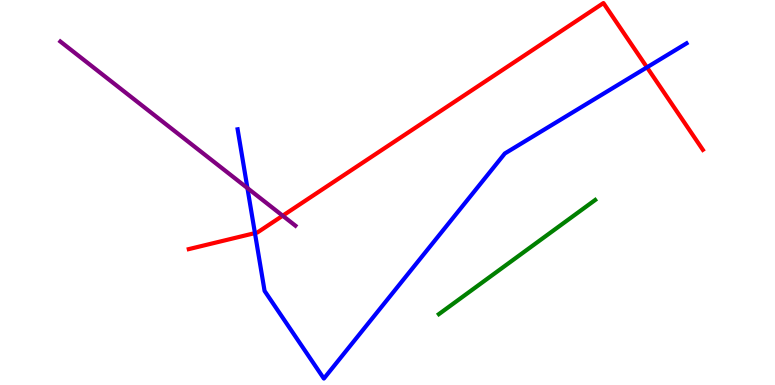[{'lines': ['blue', 'red'], 'intersections': [{'x': 3.29, 'y': 3.95}, {'x': 8.35, 'y': 8.25}]}, {'lines': ['green', 'red'], 'intersections': []}, {'lines': ['purple', 'red'], 'intersections': [{'x': 3.65, 'y': 4.4}]}, {'lines': ['blue', 'green'], 'intersections': []}, {'lines': ['blue', 'purple'], 'intersections': [{'x': 3.19, 'y': 5.11}]}, {'lines': ['green', 'purple'], 'intersections': []}]